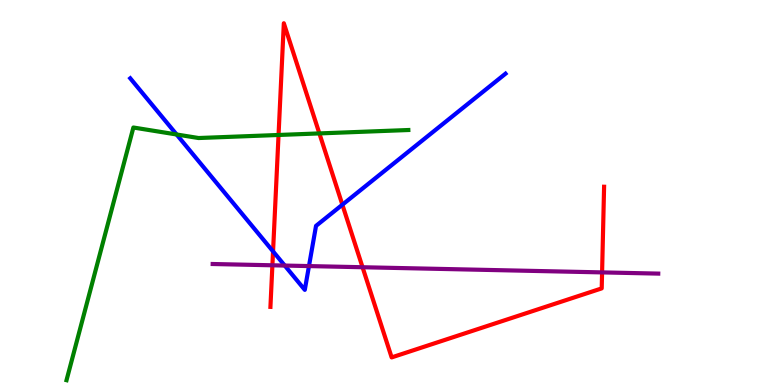[{'lines': ['blue', 'red'], 'intersections': [{'x': 3.52, 'y': 3.47}, {'x': 4.42, 'y': 4.68}]}, {'lines': ['green', 'red'], 'intersections': [{'x': 3.59, 'y': 6.49}, {'x': 4.12, 'y': 6.53}]}, {'lines': ['purple', 'red'], 'intersections': [{'x': 3.51, 'y': 3.11}, {'x': 4.68, 'y': 3.06}, {'x': 7.77, 'y': 2.92}]}, {'lines': ['blue', 'green'], 'intersections': [{'x': 2.28, 'y': 6.51}]}, {'lines': ['blue', 'purple'], 'intersections': [{'x': 3.67, 'y': 3.1}, {'x': 3.99, 'y': 3.09}]}, {'lines': ['green', 'purple'], 'intersections': []}]